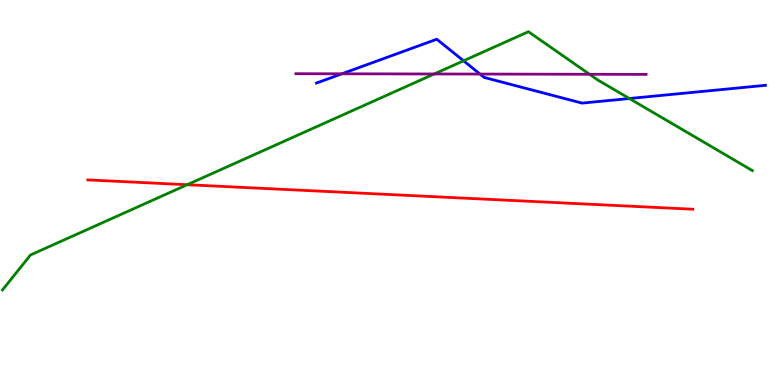[{'lines': ['blue', 'red'], 'intersections': []}, {'lines': ['green', 'red'], 'intersections': [{'x': 2.42, 'y': 5.2}]}, {'lines': ['purple', 'red'], 'intersections': []}, {'lines': ['blue', 'green'], 'intersections': [{'x': 5.98, 'y': 8.42}, {'x': 8.12, 'y': 7.44}]}, {'lines': ['blue', 'purple'], 'intersections': [{'x': 4.41, 'y': 8.08}, {'x': 6.19, 'y': 8.08}]}, {'lines': ['green', 'purple'], 'intersections': [{'x': 5.6, 'y': 8.08}, {'x': 7.61, 'y': 8.07}]}]